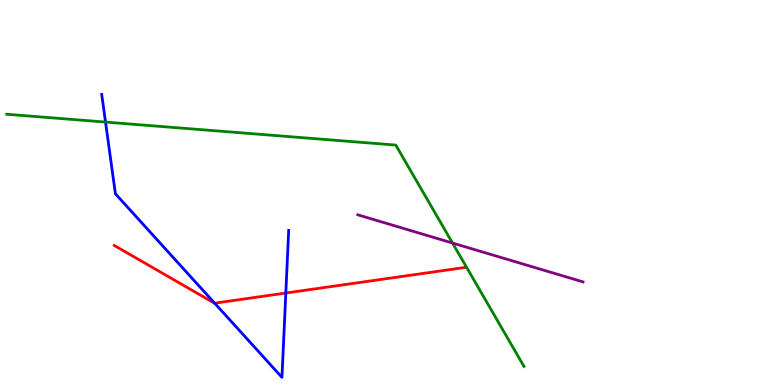[{'lines': ['blue', 'red'], 'intersections': [{'x': 2.77, 'y': 2.13}, {'x': 3.69, 'y': 2.39}]}, {'lines': ['green', 'red'], 'intersections': []}, {'lines': ['purple', 'red'], 'intersections': []}, {'lines': ['blue', 'green'], 'intersections': [{'x': 1.36, 'y': 6.83}]}, {'lines': ['blue', 'purple'], 'intersections': []}, {'lines': ['green', 'purple'], 'intersections': [{'x': 5.84, 'y': 3.69}]}]